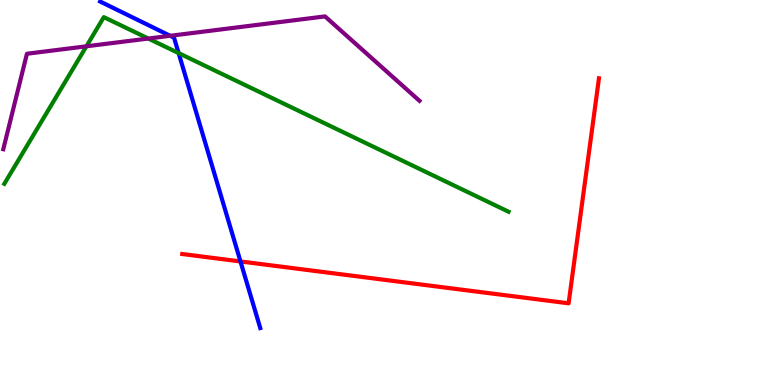[{'lines': ['blue', 'red'], 'intersections': [{'x': 3.1, 'y': 3.21}]}, {'lines': ['green', 'red'], 'intersections': []}, {'lines': ['purple', 'red'], 'intersections': []}, {'lines': ['blue', 'green'], 'intersections': [{'x': 2.3, 'y': 8.62}]}, {'lines': ['blue', 'purple'], 'intersections': [{'x': 2.2, 'y': 9.07}]}, {'lines': ['green', 'purple'], 'intersections': [{'x': 1.11, 'y': 8.8}, {'x': 1.91, 'y': 9.0}]}]